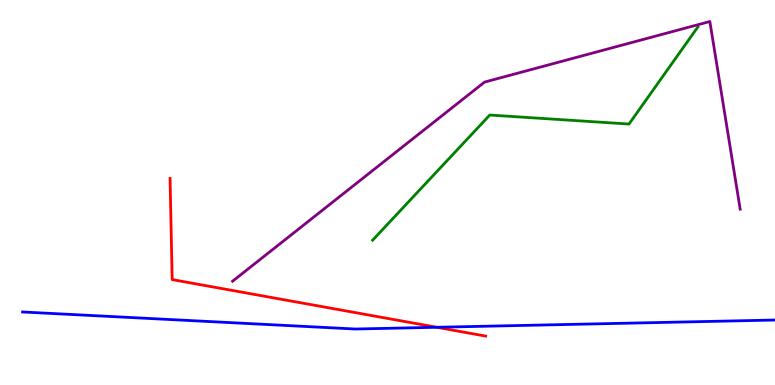[{'lines': ['blue', 'red'], 'intersections': [{'x': 5.64, 'y': 1.5}]}, {'lines': ['green', 'red'], 'intersections': []}, {'lines': ['purple', 'red'], 'intersections': []}, {'lines': ['blue', 'green'], 'intersections': []}, {'lines': ['blue', 'purple'], 'intersections': []}, {'lines': ['green', 'purple'], 'intersections': []}]